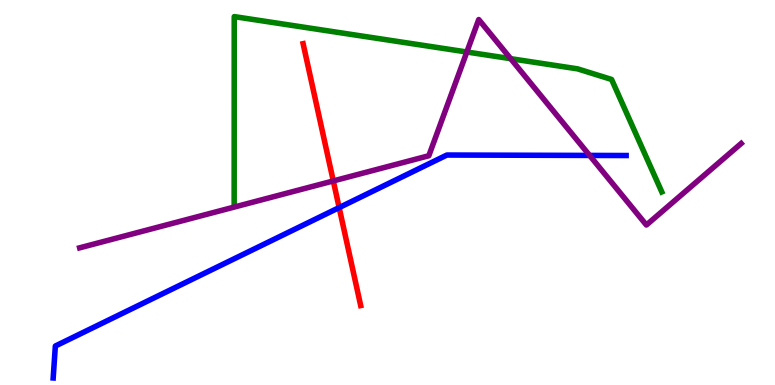[{'lines': ['blue', 'red'], 'intersections': [{'x': 4.38, 'y': 4.61}]}, {'lines': ['green', 'red'], 'intersections': []}, {'lines': ['purple', 'red'], 'intersections': [{'x': 4.3, 'y': 5.3}]}, {'lines': ['blue', 'green'], 'intersections': []}, {'lines': ['blue', 'purple'], 'intersections': [{'x': 7.61, 'y': 5.96}]}, {'lines': ['green', 'purple'], 'intersections': [{'x': 6.02, 'y': 8.65}, {'x': 6.59, 'y': 8.48}]}]